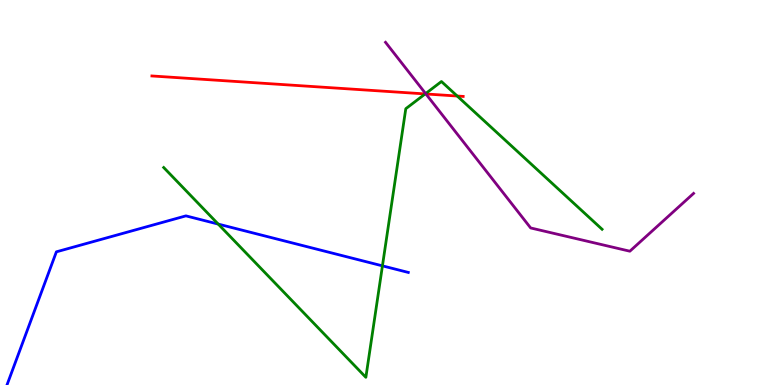[{'lines': ['blue', 'red'], 'intersections': []}, {'lines': ['green', 'red'], 'intersections': [{'x': 5.49, 'y': 7.56}, {'x': 5.9, 'y': 7.51}]}, {'lines': ['purple', 'red'], 'intersections': [{'x': 5.5, 'y': 7.56}]}, {'lines': ['blue', 'green'], 'intersections': [{'x': 2.82, 'y': 4.18}, {'x': 4.93, 'y': 3.09}]}, {'lines': ['blue', 'purple'], 'intersections': []}, {'lines': ['green', 'purple'], 'intersections': [{'x': 5.49, 'y': 7.57}]}]